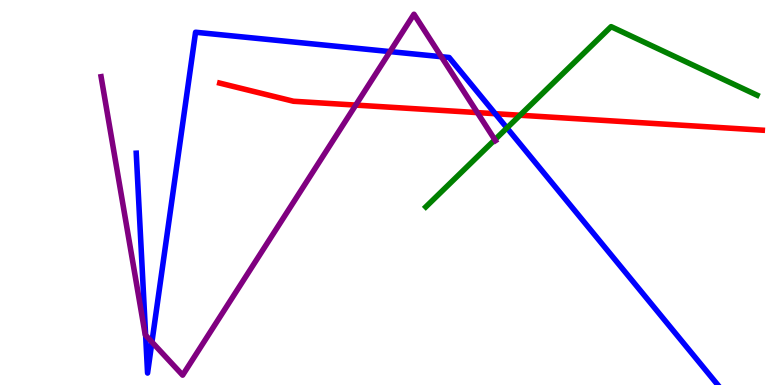[{'lines': ['blue', 'red'], 'intersections': [{'x': 6.39, 'y': 7.05}]}, {'lines': ['green', 'red'], 'intersections': [{'x': 6.71, 'y': 7.01}]}, {'lines': ['purple', 'red'], 'intersections': [{'x': 4.59, 'y': 7.27}, {'x': 6.16, 'y': 7.08}]}, {'lines': ['blue', 'green'], 'intersections': [{'x': 6.54, 'y': 6.68}]}, {'lines': ['blue', 'purple'], 'intersections': [{'x': 1.88, 'y': 1.29}, {'x': 1.96, 'y': 1.12}, {'x': 5.03, 'y': 8.66}, {'x': 5.69, 'y': 8.53}]}, {'lines': ['green', 'purple'], 'intersections': [{'x': 6.39, 'y': 6.37}]}]